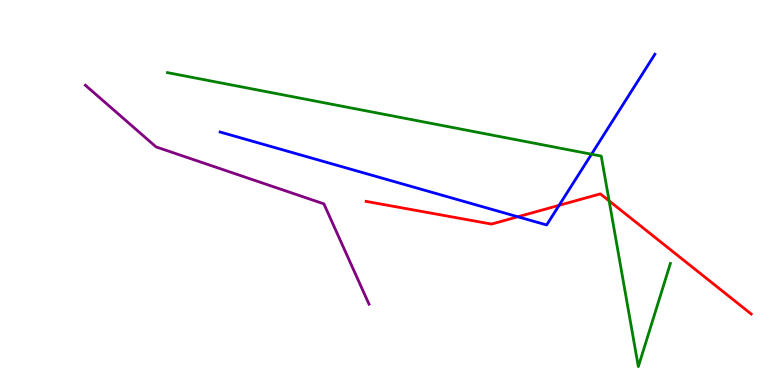[{'lines': ['blue', 'red'], 'intersections': [{'x': 6.68, 'y': 4.37}, {'x': 7.21, 'y': 4.67}]}, {'lines': ['green', 'red'], 'intersections': [{'x': 7.86, 'y': 4.78}]}, {'lines': ['purple', 'red'], 'intersections': []}, {'lines': ['blue', 'green'], 'intersections': [{'x': 7.63, 'y': 5.99}]}, {'lines': ['blue', 'purple'], 'intersections': []}, {'lines': ['green', 'purple'], 'intersections': []}]